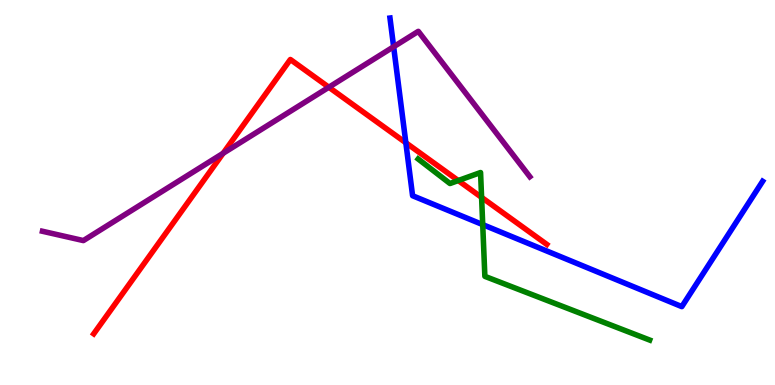[{'lines': ['blue', 'red'], 'intersections': [{'x': 5.24, 'y': 6.29}]}, {'lines': ['green', 'red'], 'intersections': [{'x': 5.91, 'y': 5.31}, {'x': 6.21, 'y': 4.87}]}, {'lines': ['purple', 'red'], 'intersections': [{'x': 2.88, 'y': 6.02}, {'x': 4.24, 'y': 7.73}]}, {'lines': ['blue', 'green'], 'intersections': [{'x': 6.23, 'y': 4.17}]}, {'lines': ['blue', 'purple'], 'intersections': [{'x': 5.08, 'y': 8.79}]}, {'lines': ['green', 'purple'], 'intersections': []}]